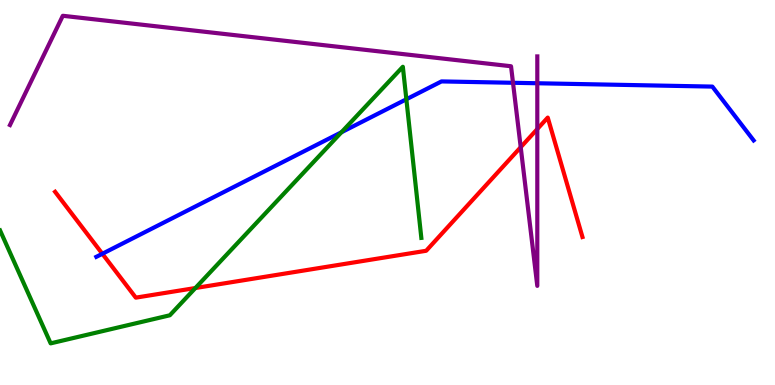[{'lines': ['blue', 'red'], 'intersections': [{'x': 1.32, 'y': 3.41}]}, {'lines': ['green', 'red'], 'intersections': [{'x': 2.52, 'y': 2.52}]}, {'lines': ['purple', 'red'], 'intersections': [{'x': 6.72, 'y': 6.18}, {'x': 6.93, 'y': 6.65}]}, {'lines': ['blue', 'green'], 'intersections': [{'x': 4.41, 'y': 6.56}, {'x': 5.24, 'y': 7.42}]}, {'lines': ['blue', 'purple'], 'intersections': [{'x': 6.62, 'y': 7.85}, {'x': 6.93, 'y': 7.84}]}, {'lines': ['green', 'purple'], 'intersections': []}]